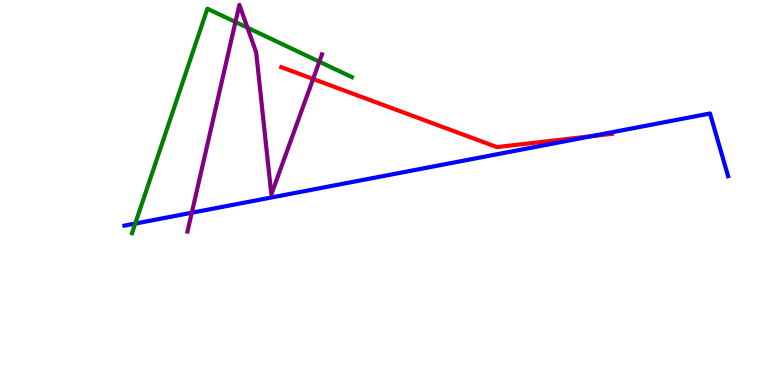[{'lines': ['blue', 'red'], 'intersections': [{'x': 7.63, 'y': 6.46}]}, {'lines': ['green', 'red'], 'intersections': []}, {'lines': ['purple', 'red'], 'intersections': [{'x': 4.04, 'y': 7.95}]}, {'lines': ['blue', 'green'], 'intersections': [{'x': 1.74, 'y': 4.19}]}, {'lines': ['blue', 'purple'], 'intersections': [{'x': 2.47, 'y': 4.47}]}, {'lines': ['green', 'purple'], 'intersections': [{'x': 3.04, 'y': 9.43}, {'x': 3.19, 'y': 9.28}, {'x': 4.12, 'y': 8.4}]}]